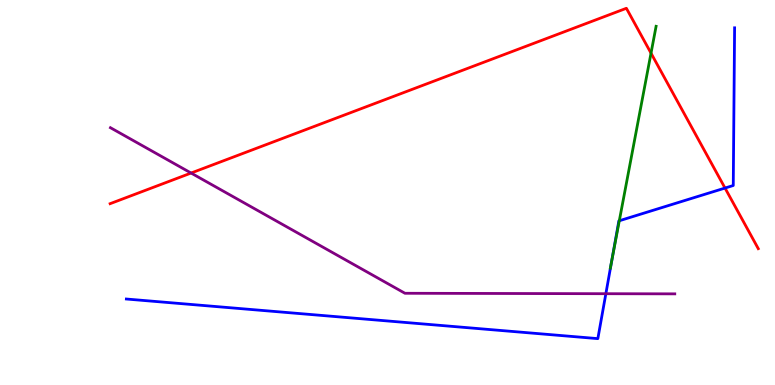[{'lines': ['blue', 'red'], 'intersections': [{'x': 9.36, 'y': 5.12}]}, {'lines': ['green', 'red'], 'intersections': [{'x': 8.4, 'y': 8.62}]}, {'lines': ['purple', 'red'], 'intersections': [{'x': 2.47, 'y': 5.51}]}, {'lines': ['blue', 'green'], 'intersections': [{'x': 7.89, 'y': 3.23}, {'x': 7.99, 'y': 4.27}]}, {'lines': ['blue', 'purple'], 'intersections': [{'x': 7.82, 'y': 2.37}]}, {'lines': ['green', 'purple'], 'intersections': []}]